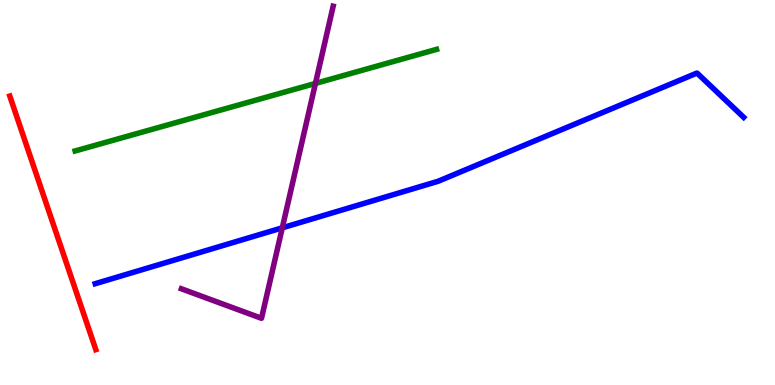[{'lines': ['blue', 'red'], 'intersections': []}, {'lines': ['green', 'red'], 'intersections': []}, {'lines': ['purple', 'red'], 'intersections': []}, {'lines': ['blue', 'green'], 'intersections': []}, {'lines': ['blue', 'purple'], 'intersections': [{'x': 3.64, 'y': 4.08}]}, {'lines': ['green', 'purple'], 'intersections': [{'x': 4.07, 'y': 7.83}]}]